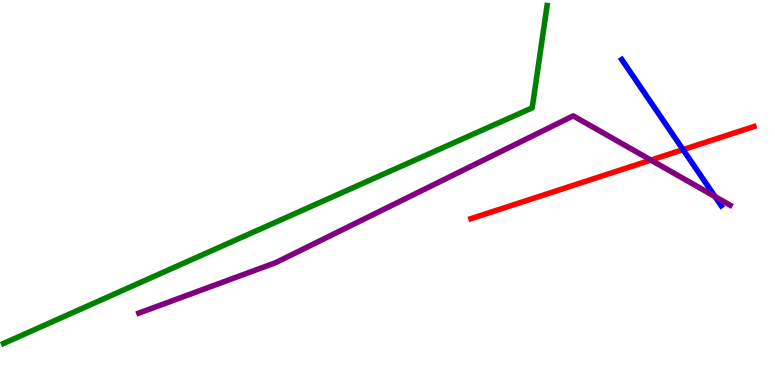[{'lines': ['blue', 'red'], 'intersections': [{'x': 8.81, 'y': 6.11}]}, {'lines': ['green', 'red'], 'intersections': []}, {'lines': ['purple', 'red'], 'intersections': [{'x': 8.4, 'y': 5.84}]}, {'lines': ['blue', 'green'], 'intersections': []}, {'lines': ['blue', 'purple'], 'intersections': [{'x': 9.23, 'y': 4.89}]}, {'lines': ['green', 'purple'], 'intersections': []}]